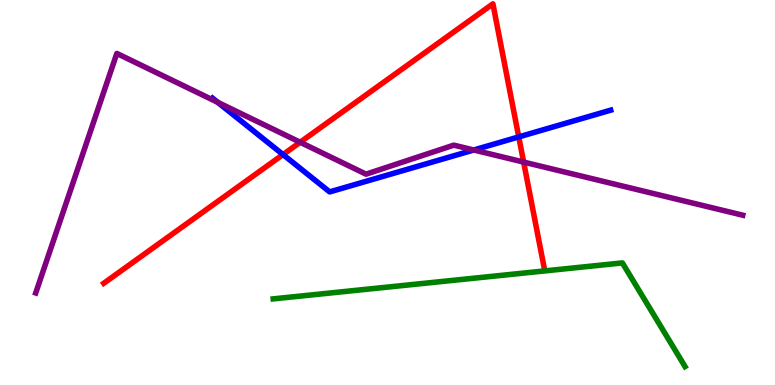[{'lines': ['blue', 'red'], 'intersections': [{'x': 3.65, 'y': 5.99}, {'x': 6.69, 'y': 6.44}]}, {'lines': ['green', 'red'], 'intersections': []}, {'lines': ['purple', 'red'], 'intersections': [{'x': 3.87, 'y': 6.31}, {'x': 6.76, 'y': 5.79}]}, {'lines': ['blue', 'green'], 'intersections': []}, {'lines': ['blue', 'purple'], 'intersections': [{'x': 2.81, 'y': 7.34}, {'x': 6.11, 'y': 6.1}]}, {'lines': ['green', 'purple'], 'intersections': []}]